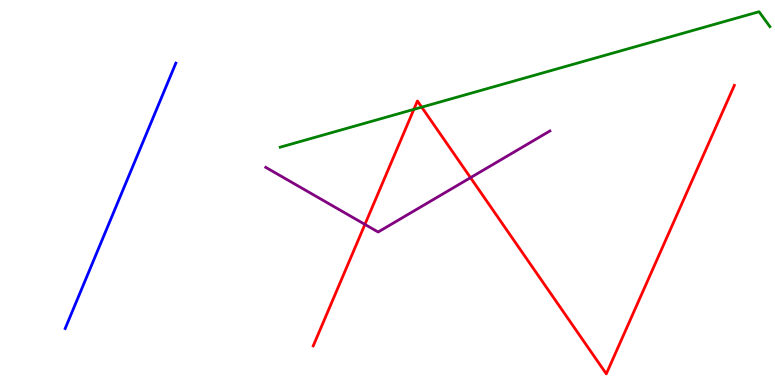[{'lines': ['blue', 'red'], 'intersections': []}, {'lines': ['green', 'red'], 'intersections': [{'x': 5.34, 'y': 7.16}, {'x': 5.44, 'y': 7.22}]}, {'lines': ['purple', 'red'], 'intersections': [{'x': 4.71, 'y': 4.17}, {'x': 6.07, 'y': 5.39}]}, {'lines': ['blue', 'green'], 'intersections': []}, {'lines': ['blue', 'purple'], 'intersections': []}, {'lines': ['green', 'purple'], 'intersections': []}]